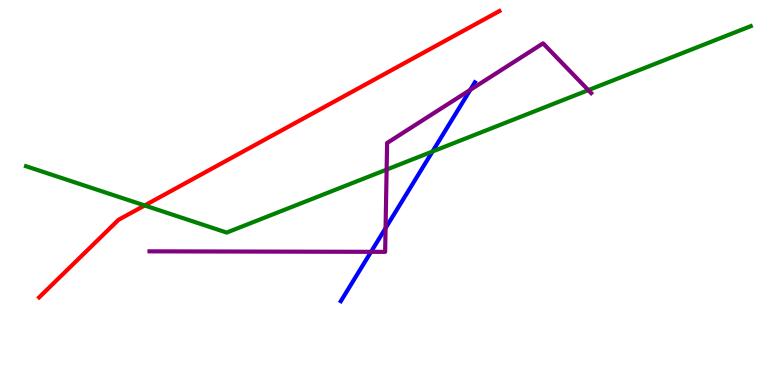[{'lines': ['blue', 'red'], 'intersections': []}, {'lines': ['green', 'red'], 'intersections': [{'x': 1.87, 'y': 4.66}]}, {'lines': ['purple', 'red'], 'intersections': []}, {'lines': ['blue', 'green'], 'intersections': [{'x': 5.58, 'y': 6.06}]}, {'lines': ['blue', 'purple'], 'intersections': [{'x': 4.79, 'y': 3.46}, {'x': 4.98, 'y': 4.07}, {'x': 6.07, 'y': 7.67}]}, {'lines': ['green', 'purple'], 'intersections': [{'x': 4.99, 'y': 5.6}, {'x': 7.59, 'y': 7.66}]}]